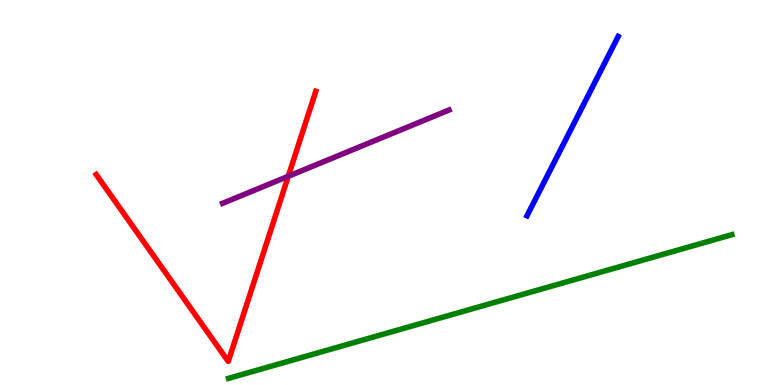[{'lines': ['blue', 'red'], 'intersections': []}, {'lines': ['green', 'red'], 'intersections': []}, {'lines': ['purple', 'red'], 'intersections': [{'x': 3.72, 'y': 5.42}]}, {'lines': ['blue', 'green'], 'intersections': []}, {'lines': ['blue', 'purple'], 'intersections': []}, {'lines': ['green', 'purple'], 'intersections': []}]